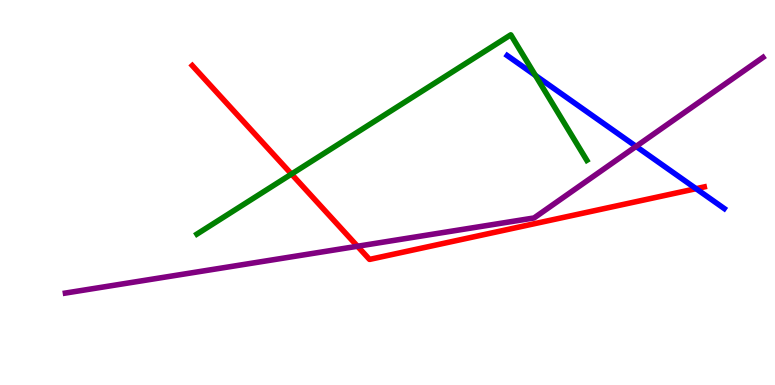[{'lines': ['blue', 'red'], 'intersections': [{'x': 8.98, 'y': 5.1}]}, {'lines': ['green', 'red'], 'intersections': [{'x': 3.76, 'y': 5.48}]}, {'lines': ['purple', 'red'], 'intersections': [{'x': 4.61, 'y': 3.6}]}, {'lines': ['blue', 'green'], 'intersections': [{'x': 6.91, 'y': 8.04}]}, {'lines': ['blue', 'purple'], 'intersections': [{'x': 8.21, 'y': 6.2}]}, {'lines': ['green', 'purple'], 'intersections': []}]